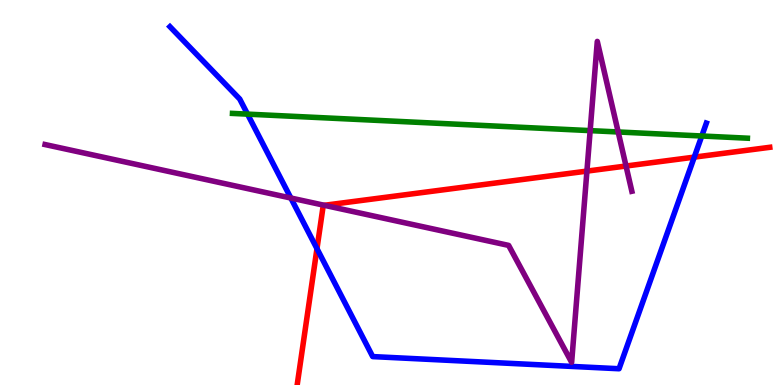[{'lines': ['blue', 'red'], 'intersections': [{'x': 4.09, 'y': 3.54}, {'x': 8.96, 'y': 5.92}]}, {'lines': ['green', 'red'], 'intersections': []}, {'lines': ['purple', 'red'], 'intersections': [{'x': 4.18, 'y': 4.67}, {'x': 7.57, 'y': 5.56}, {'x': 8.08, 'y': 5.69}]}, {'lines': ['blue', 'green'], 'intersections': [{'x': 3.19, 'y': 7.04}, {'x': 9.06, 'y': 6.47}]}, {'lines': ['blue', 'purple'], 'intersections': [{'x': 3.75, 'y': 4.86}]}, {'lines': ['green', 'purple'], 'intersections': [{'x': 7.61, 'y': 6.61}, {'x': 7.98, 'y': 6.57}]}]